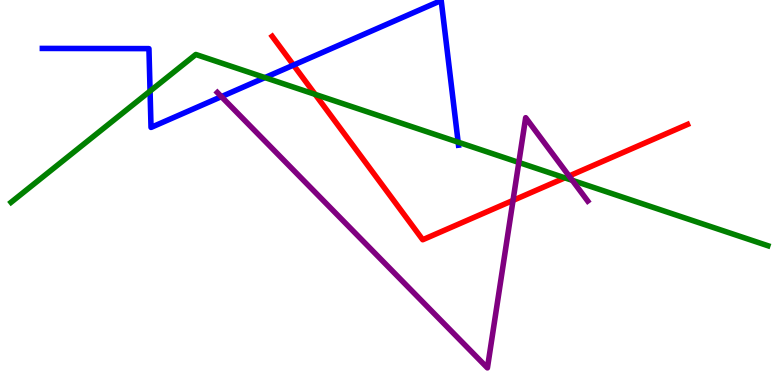[{'lines': ['blue', 'red'], 'intersections': [{'x': 3.79, 'y': 8.31}]}, {'lines': ['green', 'red'], 'intersections': [{'x': 4.07, 'y': 7.55}, {'x': 7.29, 'y': 5.38}]}, {'lines': ['purple', 'red'], 'intersections': [{'x': 6.62, 'y': 4.79}, {'x': 7.34, 'y': 5.43}]}, {'lines': ['blue', 'green'], 'intersections': [{'x': 1.94, 'y': 7.63}, {'x': 3.42, 'y': 7.98}, {'x': 5.91, 'y': 6.31}]}, {'lines': ['blue', 'purple'], 'intersections': [{'x': 2.86, 'y': 7.49}]}, {'lines': ['green', 'purple'], 'intersections': [{'x': 6.69, 'y': 5.78}, {'x': 7.38, 'y': 5.32}]}]